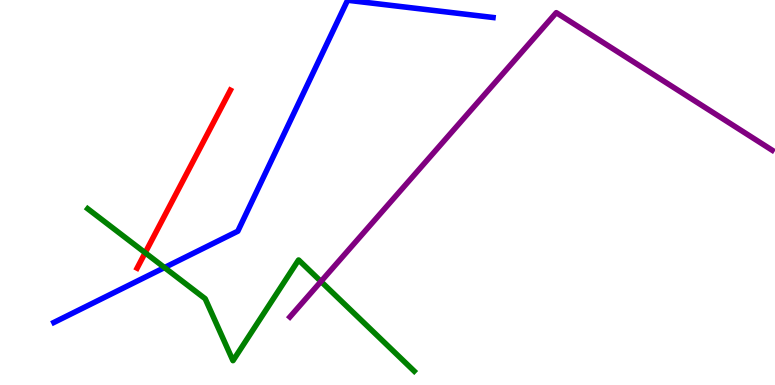[{'lines': ['blue', 'red'], 'intersections': []}, {'lines': ['green', 'red'], 'intersections': [{'x': 1.87, 'y': 3.43}]}, {'lines': ['purple', 'red'], 'intersections': []}, {'lines': ['blue', 'green'], 'intersections': [{'x': 2.12, 'y': 3.05}]}, {'lines': ['blue', 'purple'], 'intersections': []}, {'lines': ['green', 'purple'], 'intersections': [{'x': 4.14, 'y': 2.69}]}]